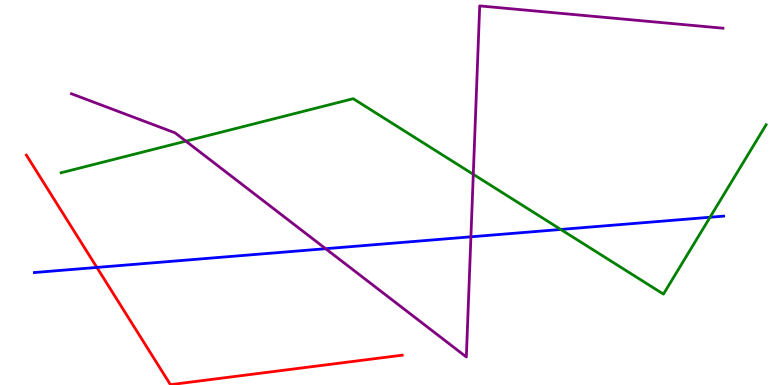[{'lines': ['blue', 'red'], 'intersections': [{'x': 1.25, 'y': 3.05}]}, {'lines': ['green', 'red'], 'intersections': []}, {'lines': ['purple', 'red'], 'intersections': []}, {'lines': ['blue', 'green'], 'intersections': [{'x': 7.24, 'y': 4.04}, {'x': 9.16, 'y': 4.36}]}, {'lines': ['blue', 'purple'], 'intersections': [{'x': 4.2, 'y': 3.54}, {'x': 6.08, 'y': 3.85}]}, {'lines': ['green', 'purple'], 'intersections': [{'x': 2.4, 'y': 6.33}, {'x': 6.11, 'y': 5.47}]}]